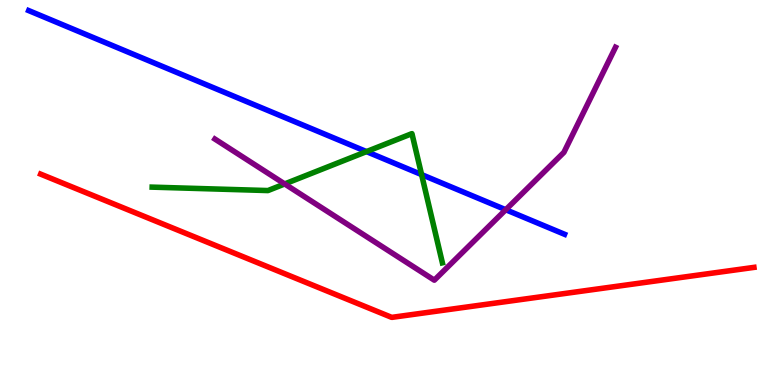[{'lines': ['blue', 'red'], 'intersections': []}, {'lines': ['green', 'red'], 'intersections': []}, {'lines': ['purple', 'red'], 'intersections': []}, {'lines': ['blue', 'green'], 'intersections': [{'x': 4.73, 'y': 6.06}, {'x': 5.44, 'y': 5.47}]}, {'lines': ['blue', 'purple'], 'intersections': [{'x': 6.53, 'y': 4.55}]}, {'lines': ['green', 'purple'], 'intersections': [{'x': 3.67, 'y': 5.22}]}]